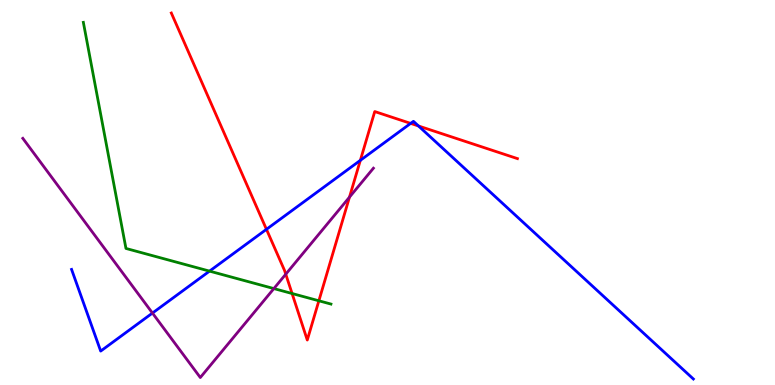[{'lines': ['blue', 'red'], 'intersections': [{'x': 3.44, 'y': 4.04}, {'x': 4.65, 'y': 5.84}, {'x': 5.3, 'y': 6.8}, {'x': 5.4, 'y': 6.73}]}, {'lines': ['green', 'red'], 'intersections': [{'x': 3.77, 'y': 2.38}, {'x': 4.11, 'y': 2.19}]}, {'lines': ['purple', 'red'], 'intersections': [{'x': 3.69, 'y': 2.88}, {'x': 4.51, 'y': 4.88}]}, {'lines': ['blue', 'green'], 'intersections': [{'x': 2.7, 'y': 2.96}]}, {'lines': ['blue', 'purple'], 'intersections': [{'x': 1.97, 'y': 1.87}]}, {'lines': ['green', 'purple'], 'intersections': [{'x': 3.53, 'y': 2.5}]}]